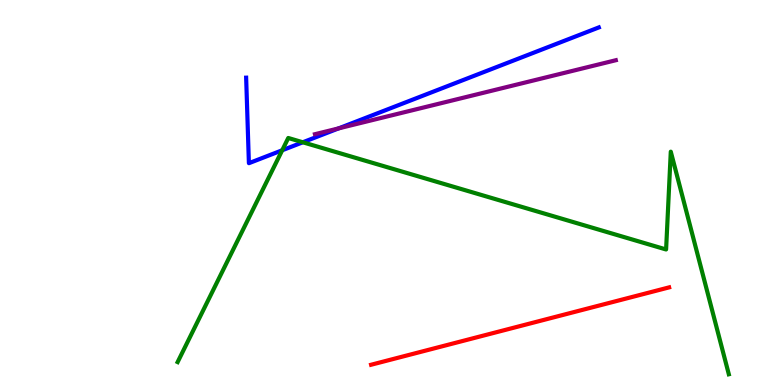[{'lines': ['blue', 'red'], 'intersections': []}, {'lines': ['green', 'red'], 'intersections': []}, {'lines': ['purple', 'red'], 'intersections': []}, {'lines': ['blue', 'green'], 'intersections': [{'x': 3.64, 'y': 6.1}, {'x': 3.91, 'y': 6.3}]}, {'lines': ['blue', 'purple'], 'intersections': [{'x': 4.37, 'y': 6.67}]}, {'lines': ['green', 'purple'], 'intersections': []}]